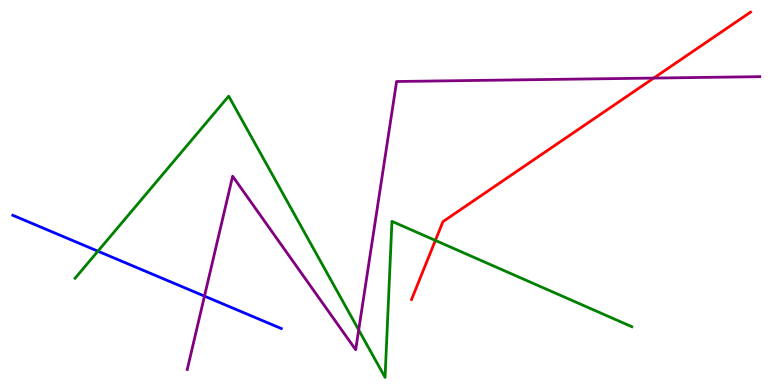[{'lines': ['blue', 'red'], 'intersections': []}, {'lines': ['green', 'red'], 'intersections': [{'x': 5.62, 'y': 3.76}]}, {'lines': ['purple', 'red'], 'intersections': [{'x': 8.44, 'y': 7.97}]}, {'lines': ['blue', 'green'], 'intersections': [{'x': 1.26, 'y': 3.48}]}, {'lines': ['blue', 'purple'], 'intersections': [{'x': 2.64, 'y': 2.31}]}, {'lines': ['green', 'purple'], 'intersections': [{'x': 4.63, 'y': 1.43}]}]